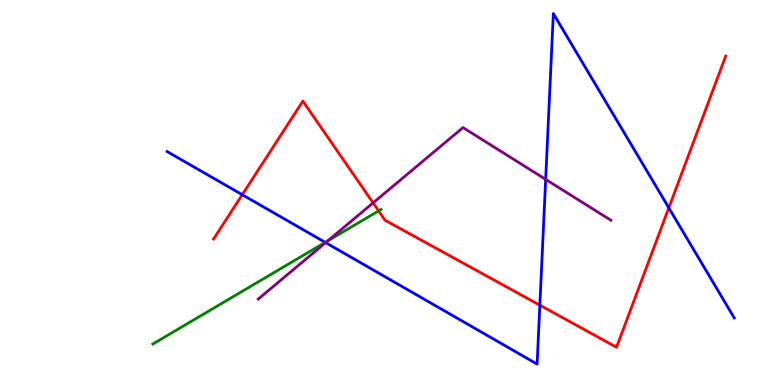[{'lines': ['blue', 'red'], 'intersections': [{'x': 3.13, 'y': 4.94}, {'x': 6.97, 'y': 2.07}, {'x': 8.63, 'y': 4.6}]}, {'lines': ['green', 'red'], 'intersections': [{'x': 4.89, 'y': 4.52}]}, {'lines': ['purple', 'red'], 'intersections': [{'x': 4.81, 'y': 4.73}]}, {'lines': ['blue', 'green'], 'intersections': [{'x': 4.2, 'y': 3.7}]}, {'lines': ['blue', 'purple'], 'intersections': [{'x': 4.2, 'y': 3.7}, {'x': 7.04, 'y': 5.34}]}, {'lines': ['green', 'purple'], 'intersections': [{'x': 4.23, 'y': 3.74}]}]